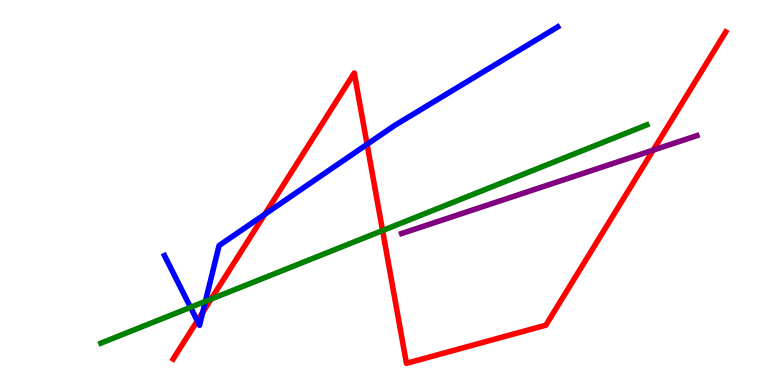[{'lines': ['blue', 'red'], 'intersections': [{'x': 2.55, 'y': 1.67}, {'x': 2.62, 'y': 1.89}, {'x': 3.42, 'y': 4.43}, {'x': 4.74, 'y': 6.25}]}, {'lines': ['green', 'red'], 'intersections': [{'x': 2.72, 'y': 2.23}, {'x': 4.94, 'y': 4.01}]}, {'lines': ['purple', 'red'], 'intersections': [{'x': 8.43, 'y': 6.1}]}, {'lines': ['blue', 'green'], 'intersections': [{'x': 2.46, 'y': 2.02}, {'x': 2.65, 'y': 2.17}]}, {'lines': ['blue', 'purple'], 'intersections': []}, {'lines': ['green', 'purple'], 'intersections': []}]